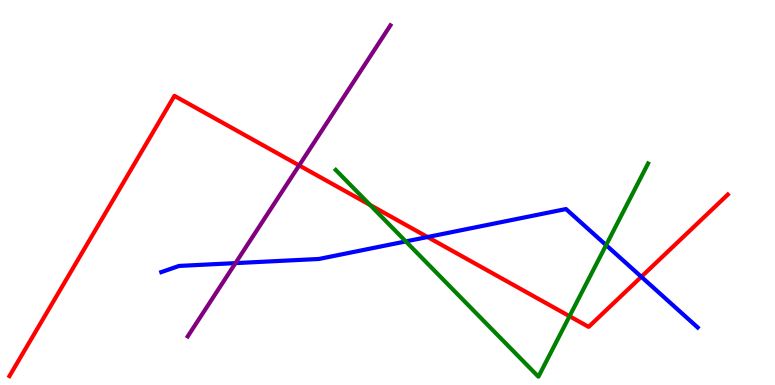[{'lines': ['blue', 'red'], 'intersections': [{'x': 5.52, 'y': 3.84}, {'x': 8.28, 'y': 2.81}]}, {'lines': ['green', 'red'], 'intersections': [{'x': 4.78, 'y': 4.68}, {'x': 7.35, 'y': 1.79}]}, {'lines': ['purple', 'red'], 'intersections': [{'x': 3.86, 'y': 5.7}]}, {'lines': ['blue', 'green'], 'intersections': [{'x': 5.24, 'y': 3.73}, {'x': 7.82, 'y': 3.63}]}, {'lines': ['blue', 'purple'], 'intersections': [{'x': 3.04, 'y': 3.17}]}, {'lines': ['green', 'purple'], 'intersections': []}]